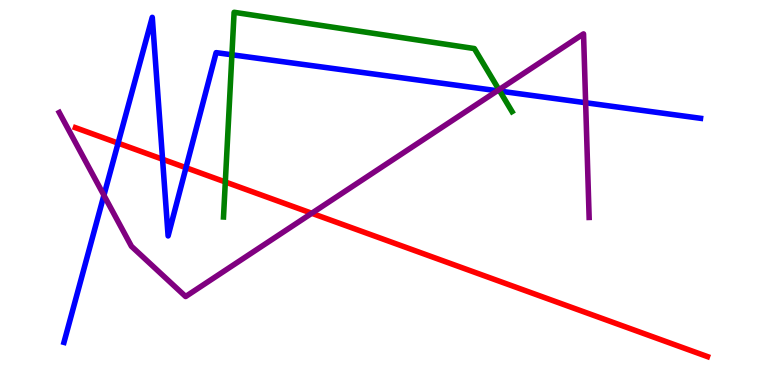[{'lines': ['blue', 'red'], 'intersections': [{'x': 1.52, 'y': 6.28}, {'x': 2.1, 'y': 5.86}, {'x': 2.4, 'y': 5.64}]}, {'lines': ['green', 'red'], 'intersections': [{'x': 2.91, 'y': 5.27}]}, {'lines': ['purple', 'red'], 'intersections': [{'x': 4.02, 'y': 4.46}]}, {'lines': ['blue', 'green'], 'intersections': [{'x': 2.99, 'y': 8.58}, {'x': 6.45, 'y': 7.63}]}, {'lines': ['blue', 'purple'], 'intersections': [{'x': 1.34, 'y': 4.93}, {'x': 6.42, 'y': 7.64}, {'x': 7.56, 'y': 7.33}]}, {'lines': ['green', 'purple'], 'intersections': [{'x': 6.44, 'y': 7.67}]}]